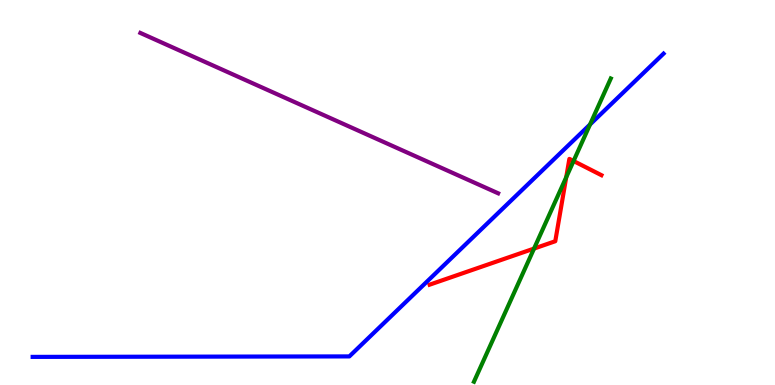[{'lines': ['blue', 'red'], 'intersections': []}, {'lines': ['green', 'red'], 'intersections': [{'x': 6.89, 'y': 3.54}, {'x': 7.31, 'y': 5.4}, {'x': 7.4, 'y': 5.82}]}, {'lines': ['purple', 'red'], 'intersections': []}, {'lines': ['blue', 'green'], 'intersections': [{'x': 7.61, 'y': 6.77}]}, {'lines': ['blue', 'purple'], 'intersections': []}, {'lines': ['green', 'purple'], 'intersections': []}]